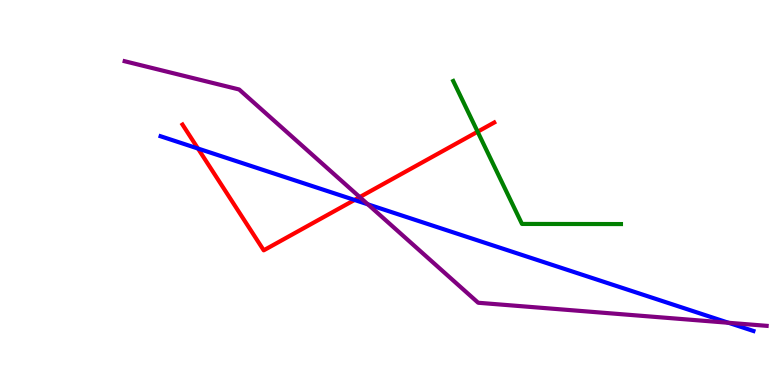[{'lines': ['blue', 'red'], 'intersections': [{'x': 2.55, 'y': 6.14}, {'x': 4.57, 'y': 4.81}]}, {'lines': ['green', 'red'], 'intersections': [{'x': 6.16, 'y': 6.58}]}, {'lines': ['purple', 'red'], 'intersections': [{'x': 4.64, 'y': 4.88}]}, {'lines': ['blue', 'green'], 'intersections': []}, {'lines': ['blue', 'purple'], 'intersections': [{'x': 4.75, 'y': 4.69}, {'x': 9.4, 'y': 1.62}]}, {'lines': ['green', 'purple'], 'intersections': []}]